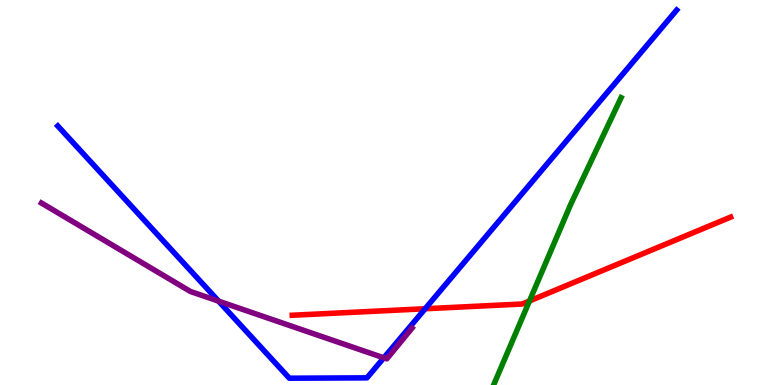[{'lines': ['blue', 'red'], 'intersections': [{'x': 5.49, 'y': 1.98}]}, {'lines': ['green', 'red'], 'intersections': [{'x': 6.83, 'y': 2.18}]}, {'lines': ['purple', 'red'], 'intersections': []}, {'lines': ['blue', 'green'], 'intersections': []}, {'lines': ['blue', 'purple'], 'intersections': [{'x': 2.82, 'y': 2.18}, {'x': 4.95, 'y': 0.706}]}, {'lines': ['green', 'purple'], 'intersections': []}]